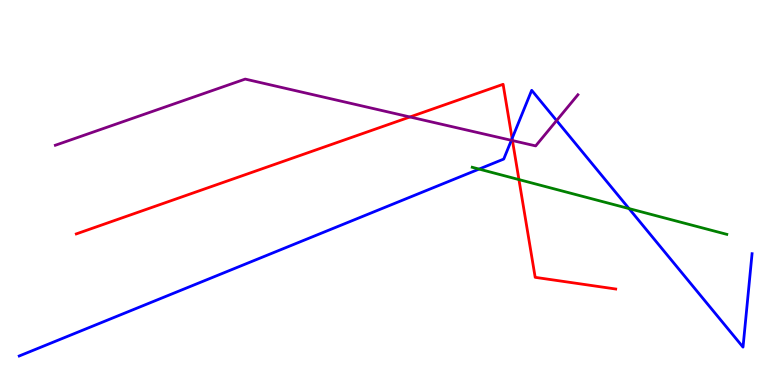[{'lines': ['blue', 'red'], 'intersections': [{'x': 6.61, 'y': 6.4}]}, {'lines': ['green', 'red'], 'intersections': [{'x': 6.7, 'y': 5.34}]}, {'lines': ['purple', 'red'], 'intersections': [{'x': 5.29, 'y': 6.96}, {'x': 6.61, 'y': 6.35}]}, {'lines': ['blue', 'green'], 'intersections': [{'x': 6.18, 'y': 5.61}, {'x': 8.12, 'y': 4.58}]}, {'lines': ['blue', 'purple'], 'intersections': [{'x': 6.6, 'y': 6.36}, {'x': 7.18, 'y': 6.87}]}, {'lines': ['green', 'purple'], 'intersections': []}]